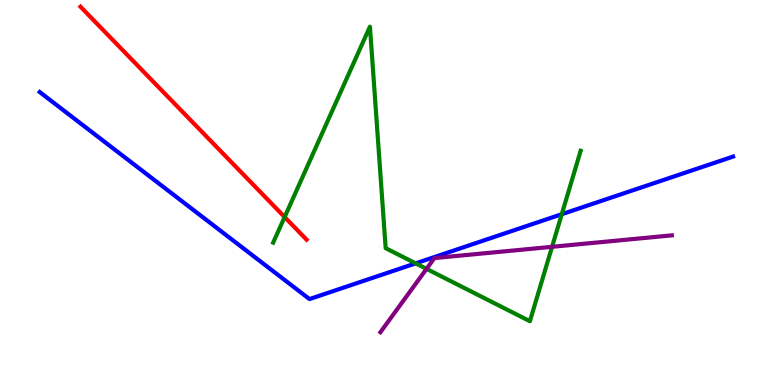[{'lines': ['blue', 'red'], 'intersections': []}, {'lines': ['green', 'red'], 'intersections': [{'x': 3.67, 'y': 4.36}]}, {'lines': ['purple', 'red'], 'intersections': []}, {'lines': ['blue', 'green'], 'intersections': [{'x': 5.36, 'y': 3.16}, {'x': 7.25, 'y': 4.44}]}, {'lines': ['blue', 'purple'], 'intersections': []}, {'lines': ['green', 'purple'], 'intersections': [{'x': 5.5, 'y': 3.02}, {'x': 7.12, 'y': 3.59}]}]